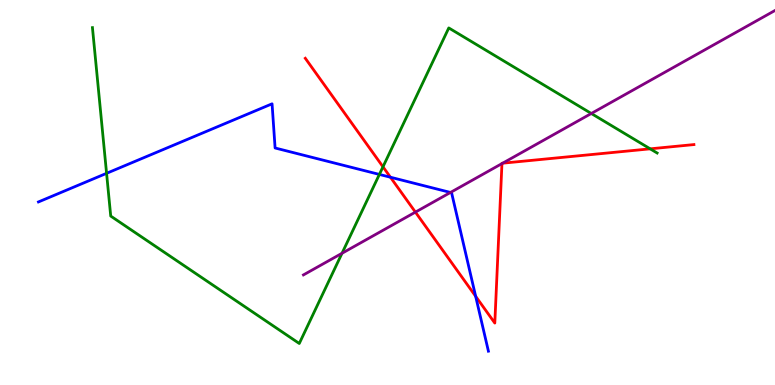[{'lines': ['blue', 'red'], 'intersections': [{'x': 5.04, 'y': 5.4}, {'x': 6.14, 'y': 2.3}]}, {'lines': ['green', 'red'], 'intersections': [{'x': 4.94, 'y': 5.67}, {'x': 8.39, 'y': 6.13}]}, {'lines': ['purple', 'red'], 'intersections': [{'x': 5.36, 'y': 4.49}, {'x': 6.48, 'y': 5.75}, {'x': 6.49, 'y': 5.76}]}, {'lines': ['blue', 'green'], 'intersections': [{'x': 1.38, 'y': 5.5}, {'x': 4.9, 'y': 5.47}]}, {'lines': ['blue', 'purple'], 'intersections': [{'x': 5.81, 'y': 5.0}]}, {'lines': ['green', 'purple'], 'intersections': [{'x': 4.41, 'y': 3.42}, {'x': 7.63, 'y': 7.05}]}]